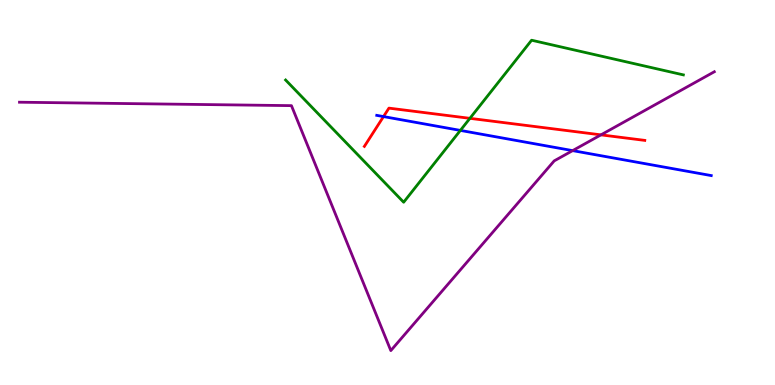[{'lines': ['blue', 'red'], 'intersections': [{'x': 4.95, 'y': 6.97}]}, {'lines': ['green', 'red'], 'intersections': [{'x': 6.06, 'y': 6.93}]}, {'lines': ['purple', 'red'], 'intersections': [{'x': 7.75, 'y': 6.5}]}, {'lines': ['blue', 'green'], 'intersections': [{'x': 5.94, 'y': 6.61}]}, {'lines': ['blue', 'purple'], 'intersections': [{'x': 7.39, 'y': 6.09}]}, {'lines': ['green', 'purple'], 'intersections': []}]